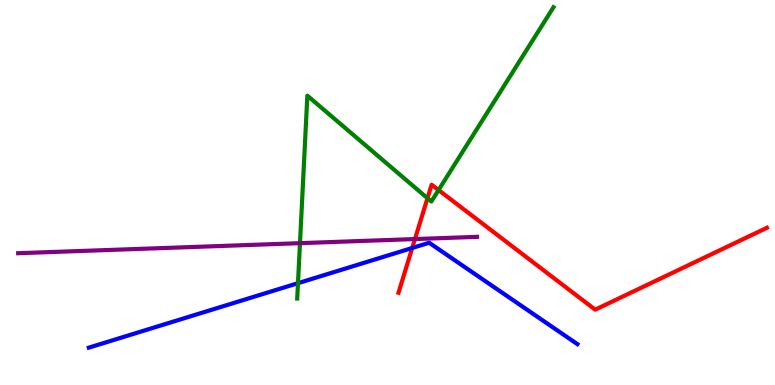[{'lines': ['blue', 'red'], 'intersections': [{'x': 5.32, 'y': 3.56}]}, {'lines': ['green', 'red'], 'intersections': [{'x': 5.52, 'y': 4.85}, {'x': 5.66, 'y': 5.06}]}, {'lines': ['purple', 'red'], 'intersections': [{'x': 5.35, 'y': 3.79}]}, {'lines': ['blue', 'green'], 'intersections': [{'x': 3.84, 'y': 2.64}]}, {'lines': ['blue', 'purple'], 'intersections': []}, {'lines': ['green', 'purple'], 'intersections': [{'x': 3.87, 'y': 3.68}]}]